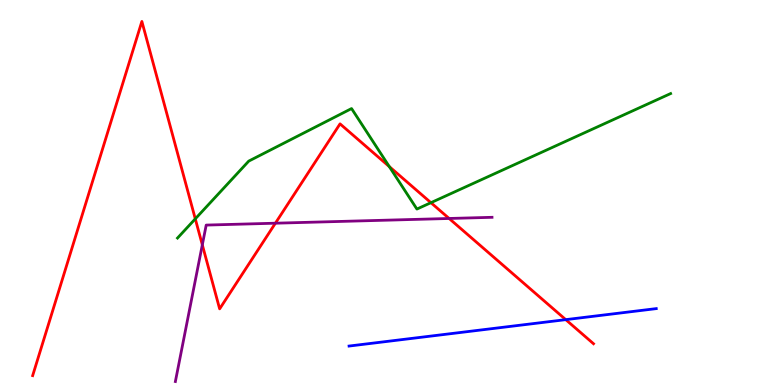[{'lines': ['blue', 'red'], 'intersections': [{'x': 7.3, 'y': 1.7}]}, {'lines': ['green', 'red'], 'intersections': [{'x': 2.52, 'y': 4.32}, {'x': 5.02, 'y': 5.67}, {'x': 5.56, 'y': 4.74}]}, {'lines': ['purple', 'red'], 'intersections': [{'x': 2.61, 'y': 3.64}, {'x': 3.55, 'y': 4.2}, {'x': 5.8, 'y': 4.33}]}, {'lines': ['blue', 'green'], 'intersections': []}, {'lines': ['blue', 'purple'], 'intersections': []}, {'lines': ['green', 'purple'], 'intersections': []}]